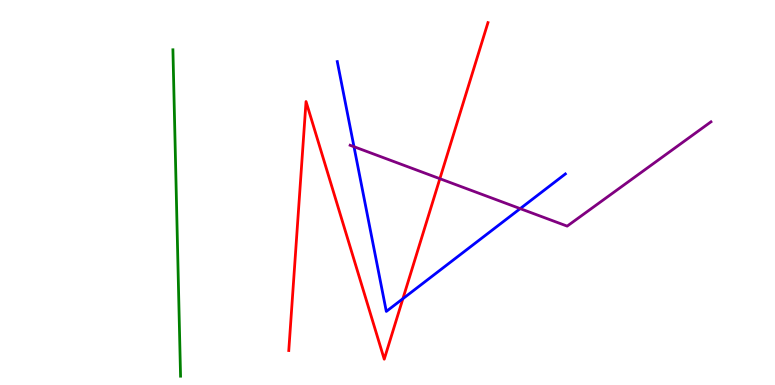[{'lines': ['blue', 'red'], 'intersections': [{'x': 5.2, 'y': 2.24}]}, {'lines': ['green', 'red'], 'intersections': []}, {'lines': ['purple', 'red'], 'intersections': [{'x': 5.68, 'y': 5.36}]}, {'lines': ['blue', 'green'], 'intersections': []}, {'lines': ['blue', 'purple'], 'intersections': [{'x': 4.57, 'y': 6.19}, {'x': 6.71, 'y': 4.58}]}, {'lines': ['green', 'purple'], 'intersections': []}]